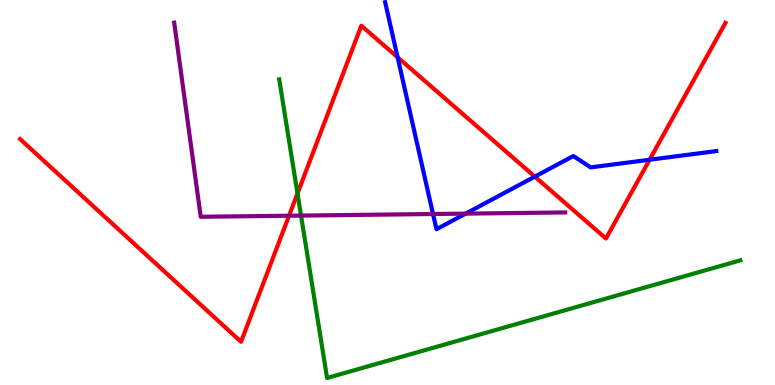[{'lines': ['blue', 'red'], 'intersections': [{'x': 5.13, 'y': 8.51}, {'x': 6.9, 'y': 5.41}, {'x': 8.38, 'y': 5.85}]}, {'lines': ['green', 'red'], 'intersections': [{'x': 3.84, 'y': 4.97}]}, {'lines': ['purple', 'red'], 'intersections': [{'x': 3.73, 'y': 4.4}]}, {'lines': ['blue', 'green'], 'intersections': []}, {'lines': ['blue', 'purple'], 'intersections': [{'x': 5.59, 'y': 4.44}, {'x': 6.01, 'y': 4.45}]}, {'lines': ['green', 'purple'], 'intersections': [{'x': 3.88, 'y': 4.4}]}]